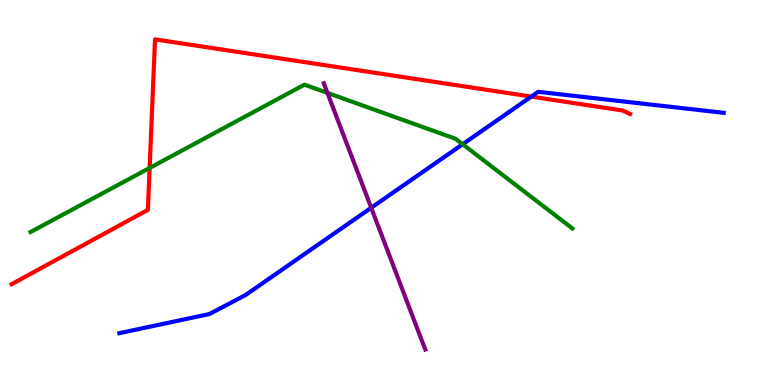[{'lines': ['blue', 'red'], 'intersections': [{'x': 6.86, 'y': 7.49}]}, {'lines': ['green', 'red'], 'intersections': [{'x': 1.93, 'y': 5.64}]}, {'lines': ['purple', 'red'], 'intersections': []}, {'lines': ['blue', 'green'], 'intersections': [{'x': 5.97, 'y': 6.25}]}, {'lines': ['blue', 'purple'], 'intersections': [{'x': 4.79, 'y': 4.6}]}, {'lines': ['green', 'purple'], 'intersections': [{'x': 4.22, 'y': 7.59}]}]